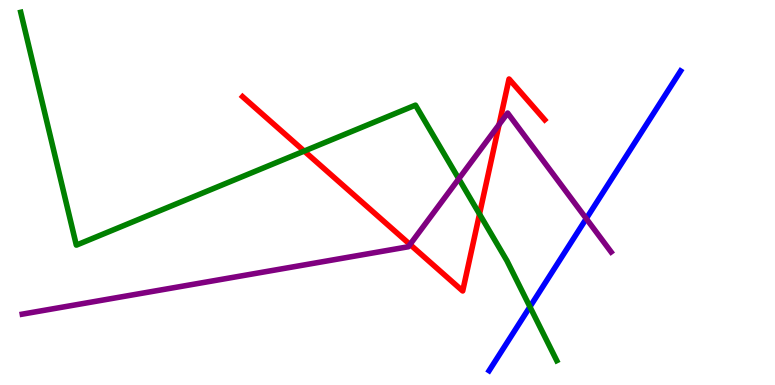[{'lines': ['blue', 'red'], 'intersections': []}, {'lines': ['green', 'red'], 'intersections': [{'x': 3.93, 'y': 6.08}, {'x': 6.19, 'y': 4.44}]}, {'lines': ['purple', 'red'], 'intersections': [{'x': 5.29, 'y': 3.65}, {'x': 6.44, 'y': 6.76}]}, {'lines': ['blue', 'green'], 'intersections': [{'x': 6.84, 'y': 2.03}]}, {'lines': ['blue', 'purple'], 'intersections': [{'x': 7.56, 'y': 4.32}]}, {'lines': ['green', 'purple'], 'intersections': [{'x': 5.92, 'y': 5.36}]}]